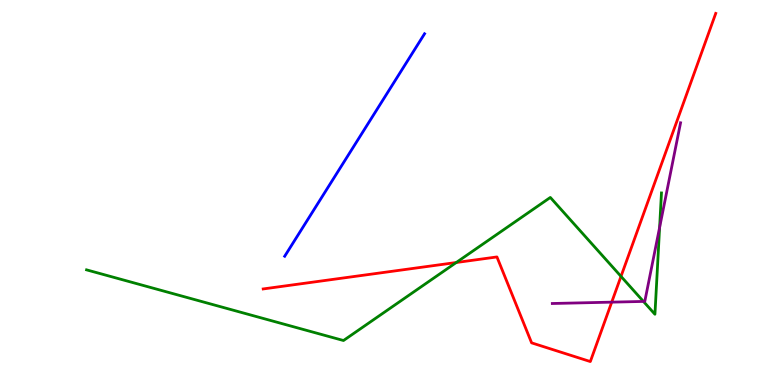[{'lines': ['blue', 'red'], 'intersections': []}, {'lines': ['green', 'red'], 'intersections': [{'x': 5.89, 'y': 3.18}, {'x': 8.01, 'y': 2.82}]}, {'lines': ['purple', 'red'], 'intersections': [{'x': 7.89, 'y': 2.15}]}, {'lines': ['blue', 'green'], 'intersections': []}, {'lines': ['blue', 'purple'], 'intersections': []}, {'lines': ['green', 'purple'], 'intersections': [{'x': 8.3, 'y': 2.17}, {'x': 8.51, 'y': 4.09}]}]